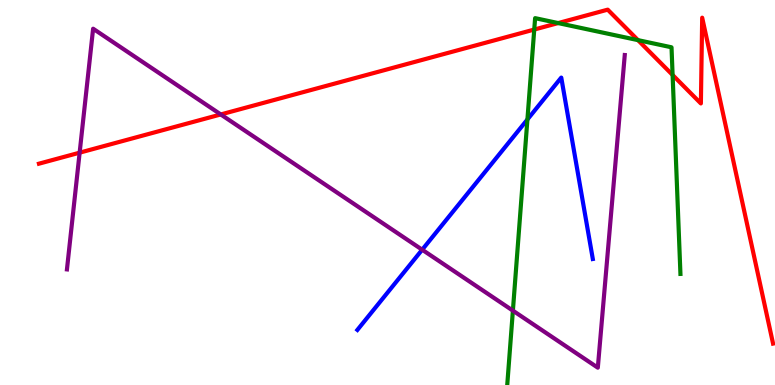[{'lines': ['blue', 'red'], 'intersections': []}, {'lines': ['green', 'red'], 'intersections': [{'x': 6.89, 'y': 9.23}, {'x': 7.2, 'y': 9.4}, {'x': 8.23, 'y': 8.96}, {'x': 8.68, 'y': 8.05}]}, {'lines': ['purple', 'red'], 'intersections': [{'x': 1.03, 'y': 6.03}, {'x': 2.85, 'y': 7.03}]}, {'lines': ['blue', 'green'], 'intersections': [{'x': 6.81, 'y': 6.9}]}, {'lines': ['blue', 'purple'], 'intersections': [{'x': 5.45, 'y': 3.51}]}, {'lines': ['green', 'purple'], 'intersections': [{'x': 6.62, 'y': 1.93}]}]